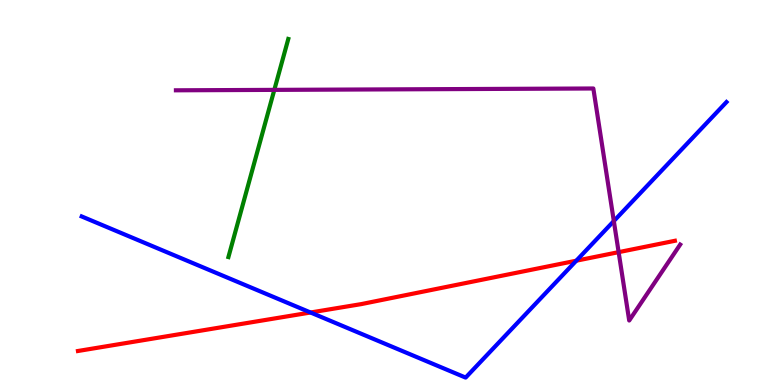[{'lines': ['blue', 'red'], 'intersections': [{'x': 4.01, 'y': 1.88}, {'x': 7.44, 'y': 3.23}]}, {'lines': ['green', 'red'], 'intersections': []}, {'lines': ['purple', 'red'], 'intersections': [{'x': 7.98, 'y': 3.45}]}, {'lines': ['blue', 'green'], 'intersections': []}, {'lines': ['blue', 'purple'], 'intersections': [{'x': 7.92, 'y': 4.26}]}, {'lines': ['green', 'purple'], 'intersections': [{'x': 3.54, 'y': 7.67}]}]